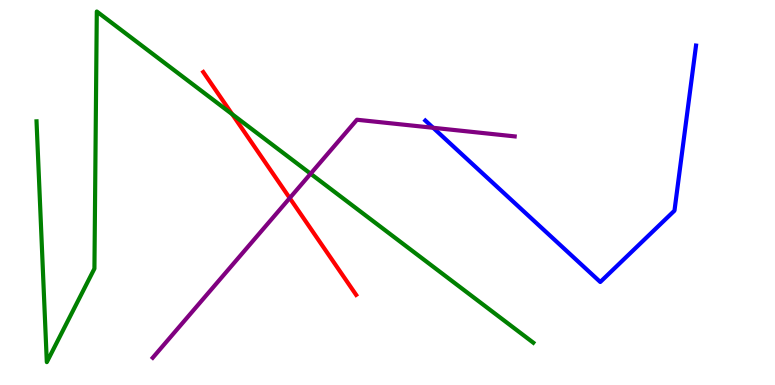[{'lines': ['blue', 'red'], 'intersections': []}, {'lines': ['green', 'red'], 'intersections': [{'x': 3.0, 'y': 7.03}]}, {'lines': ['purple', 'red'], 'intersections': [{'x': 3.74, 'y': 4.86}]}, {'lines': ['blue', 'green'], 'intersections': []}, {'lines': ['blue', 'purple'], 'intersections': [{'x': 5.59, 'y': 6.68}]}, {'lines': ['green', 'purple'], 'intersections': [{'x': 4.01, 'y': 5.49}]}]